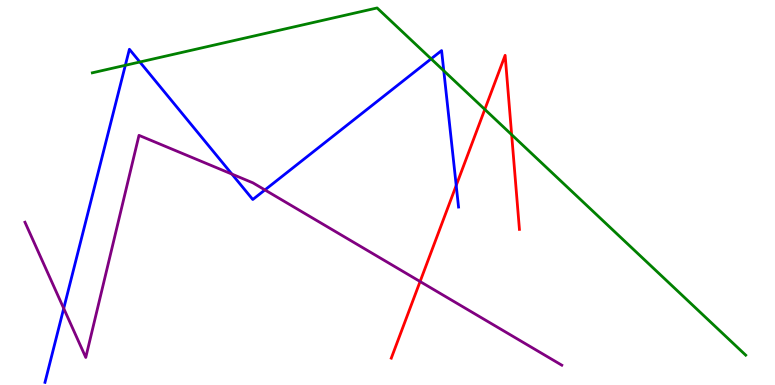[{'lines': ['blue', 'red'], 'intersections': [{'x': 5.89, 'y': 5.18}]}, {'lines': ['green', 'red'], 'intersections': [{'x': 6.26, 'y': 7.16}, {'x': 6.6, 'y': 6.5}]}, {'lines': ['purple', 'red'], 'intersections': [{'x': 5.42, 'y': 2.69}]}, {'lines': ['blue', 'green'], 'intersections': [{'x': 1.62, 'y': 8.3}, {'x': 1.8, 'y': 8.39}, {'x': 5.56, 'y': 8.47}, {'x': 5.73, 'y': 8.16}]}, {'lines': ['blue', 'purple'], 'intersections': [{'x': 0.822, 'y': 1.99}, {'x': 2.99, 'y': 5.48}, {'x': 3.42, 'y': 5.07}]}, {'lines': ['green', 'purple'], 'intersections': []}]